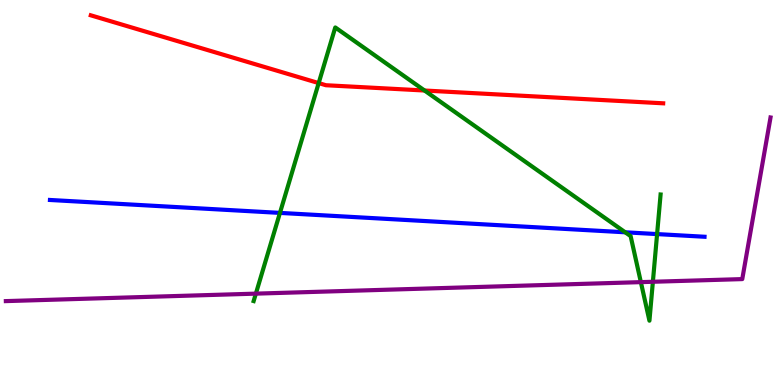[{'lines': ['blue', 'red'], 'intersections': []}, {'lines': ['green', 'red'], 'intersections': [{'x': 4.11, 'y': 7.84}, {'x': 5.48, 'y': 7.65}]}, {'lines': ['purple', 'red'], 'intersections': []}, {'lines': ['blue', 'green'], 'intersections': [{'x': 3.61, 'y': 4.47}, {'x': 8.07, 'y': 3.97}, {'x': 8.48, 'y': 3.92}]}, {'lines': ['blue', 'purple'], 'intersections': []}, {'lines': ['green', 'purple'], 'intersections': [{'x': 3.3, 'y': 2.37}, {'x': 8.27, 'y': 2.67}, {'x': 8.42, 'y': 2.68}]}]